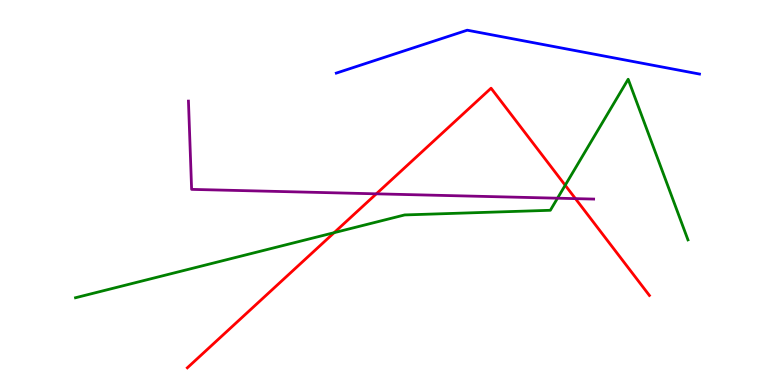[{'lines': ['blue', 'red'], 'intersections': []}, {'lines': ['green', 'red'], 'intersections': [{'x': 4.31, 'y': 3.96}, {'x': 7.29, 'y': 5.19}]}, {'lines': ['purple', 'red'], 'intersections': [{'x': 4.86, 'y': 4.97}, {'x': 7.42, 'y': 4.84}]}, {'lines': ['blue', 'green'], 'intersections': []}, {'lines': ['blue', 'purple'], 'intersections': []}, {'lines': ['green', 'purple'], 'intersections': [{'x': 7.19, 'y': 4.85}]}]